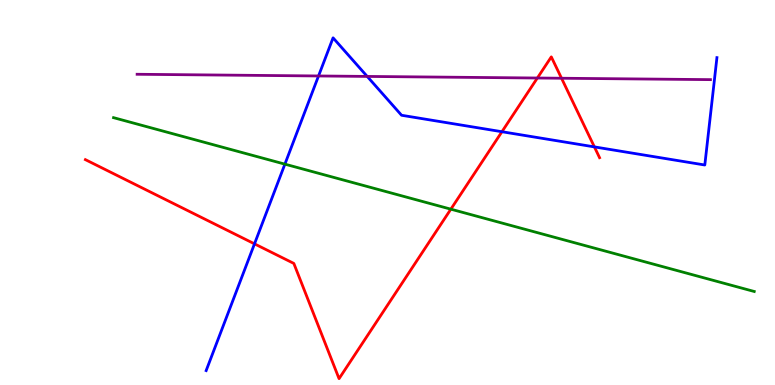[{'lines': ['blue', 'red'], 'intersections': [{'x': 3.28, 'y': 3.67}, {'x': 6.48, 'y': 6.58}, {'x': 7.67, 'y': 6.18}]}, {'lines': ['green', 'red'], 'intersections': [{'x': 5.82, 'y': 4.57}]}, {'lines': ['purple', 'red'], 'intersections': [{'x': 6.93, 'y': 7.97}, {'x': 7.25, 'y': 7.97}]}, {'lines': ['blue', 'green'], 'intersections': [{'x': 3.68, 'y': 5.74}]}, {'lines': ['blue', 'purple'], 'intersections': [{'x': 4.11, 'y': 8.03}, {'x': 4.74, 'y': 8.01}]}, {'lines': ['green', 'purple'], 'intersections': []}]